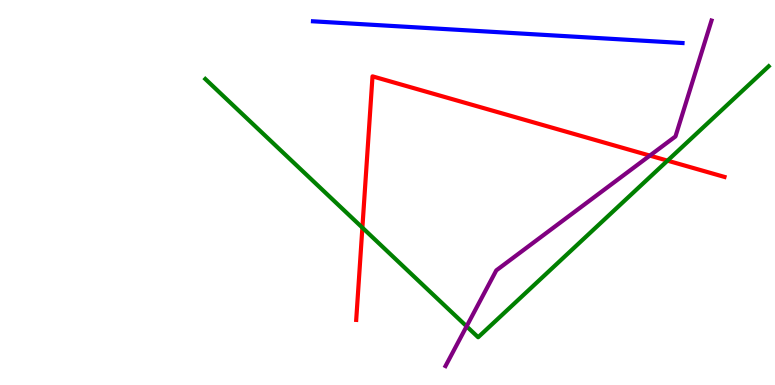[{'lines': ['blue', 'red'], 'intersections': []}, {'lines': ['green', 'red'], 'intersections': [{'x': 4.68, 'y': 4.09}, {'x': 8.61, 'y': 5.83}]}, {'lines': ['purple', 'red'], 'intersections': [{'x': 8.39, 'y': 5.96}]}, {'lines': ['blue', 'green'], 'intersections': []}, {'lines': ['blue', 'purple'], 'intersections': []}, {'lines': ['green', 'purple'], 'intersections': [{'x': 6.02, 'y': 1.52}]}]